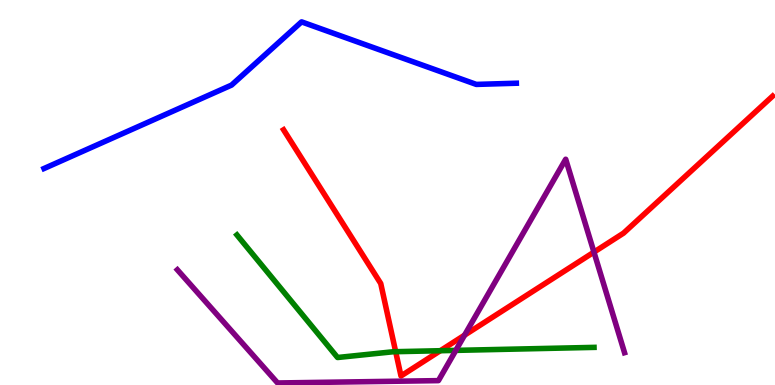[{'lines': ['blue', 'red'], 'intersections': []}, {'lines': ['green', 'red'], 'intersections': [{'x': 5.11, 'y': 0.865}, {'x': 5.68, 'y': 0.89}]}, {'lines': ['purple', 'red'], 'intersections': [{'x': 5.99, 'y': 1.29}, {'x': 7.66, 'y': 3.45}]}, {'lines': ['blue', 'green'], 'intersections': []}, {'lines': ['blue', 'purple'], 'intersections': []}, {'lines': ['green', 'purple'], 'intersections': [{'x': 5.88, 'y': 0.899}]}]